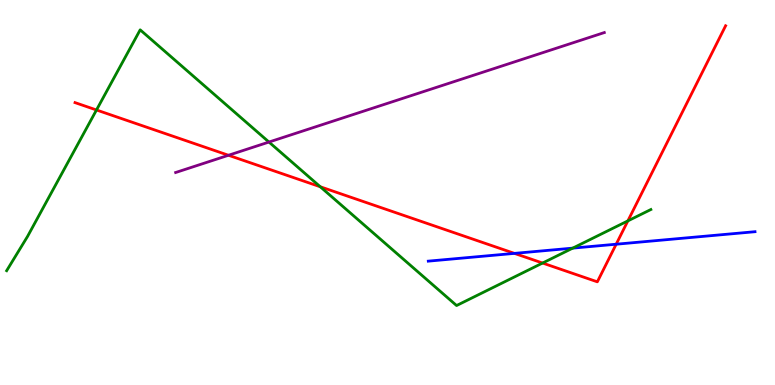[{'lines': ['blue', 'red'], 'intersections': [{'x': 6.64, 'y': 3.42}, {'x': 7.95, 'y': 3.66}]}, {'lines': ['green', 'red'], 'intersections': [{'x': 1.25, 'y': 7.14}, {'x': 4.13, 'y': 5.15}, {'x': 7.0, 'y': 3.17}, {'x': 8.1, 'y': 4.26}]}, {'lines': ['purple', 'red'], 'intersections': [{'x': 2.95, 'y': 5.97}]}, {'lines': ['blue', 'green'], 'intersections': [{'x': 7.39, 'y': 3.56}]}, {'lines': ['blue', 'purple'], 'intersections': []}, {'lines': ['green', 'purple'], 'intersections': [{'x': 3.47, 'y': 6.31}]}]